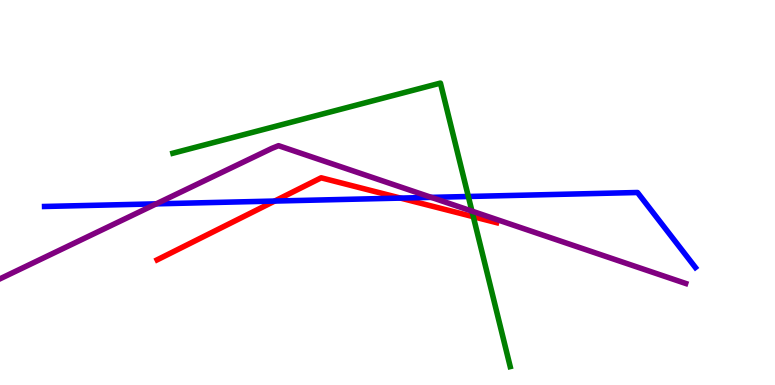[{'lines': ['blue', 'red'], 'intersections': [{'x': 3.54, 'y': 4.78}, {'x': 5.17, 'y': 4.85}]}, {'lines': ['green', 'red'], 'intersections': [{'x': 6.11, 'y': 4.37}]}, {'lines': ['purple', 'red'], 'intersections': []}, {'lines': ['blue', 'green'], 'intersections': [{'x': 6.04, 'y': 4.9}]}, {'lines': ['blue', 'purple'], 'intersections': [{'x': 2.02, 'y': 4.71}, {'x': 5.56, 'y': 4.87}]}, {'lines': ['green', 'purple'], 'intersections': [{'x': 6.09, 'y': 4.52}]}]